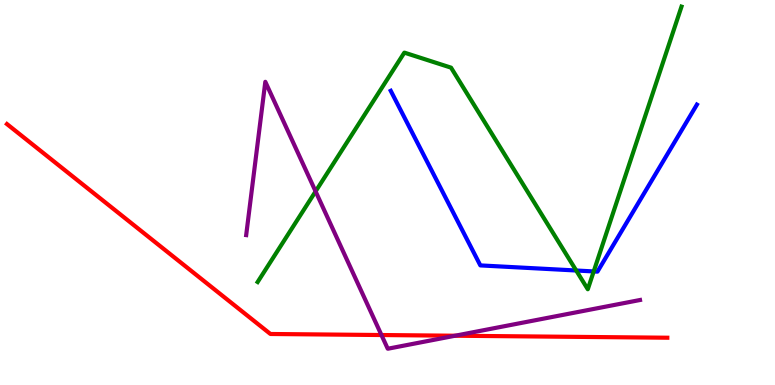[{'lines': ['blue', 'red'], 'intersections': []}, {'lines': ['green', 'red'], 'intersections': []}, {'lines': ['purple', 'red'], 'intersections': [{'x': 4.92, 'y': 1.3}, {'x': 5.87, 'y': 1.28}]}, {'lines': ['blue', 'green'], 'intersections': [{'x': 7.44, 'y': 2.97}, {'x': 7.66, 'y': 2.95}]}, {'lines': ['blue', 'purple'], 'intersections': []}, {'lines': ['green', 'purple'], 'intersections': [{'x': 4.07, 'y': 5.03}]}]